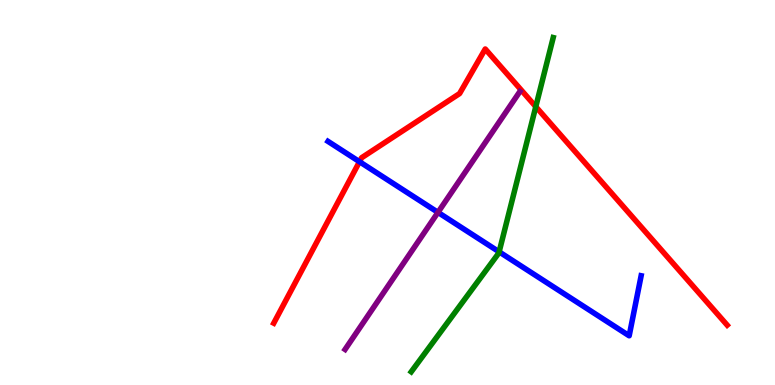[{'lines': ['blue', 'red'], 'intersections': [{'x': 4.64, 'y': 5.8}]}, {'lines': ['green', 'red'], 'intersections': [{'x': 6.91, 'y': 7.23}]}, {'lines': ['purple', 'red'], 'intersections': []}, {'lines': ['blue', 'green'], 'intersections': [{'x': 6.44, 'y': 3.46}]}, {'lines': ['blue', 'purple'], 'intersections': [{'x': 5.65, 'y': 4.48}]}, {'lines': ['green', 'purple'], 'intersections': []}]